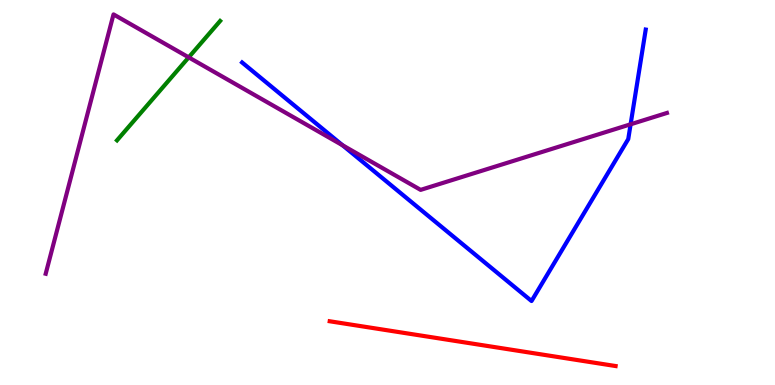[{'lines': ['blue', 'red'], 'intersections': []}, {'lines': ['green', 'red'], 'intersections': []}, {'lines': ['purple', 'red'], 'intersections': []}, {'lines': ['blue', 'green'], 'intersections': []}, {'lines': ['blue', 'purple'], 'intersections': [{'x': 4.42, 'y': 6.23}, {'x': 8.14, 'y': 6.77}]}, {'lines': ['green', 'purple'], 'intersections': [{'x': 2.43, 'y': 8.51}]}]